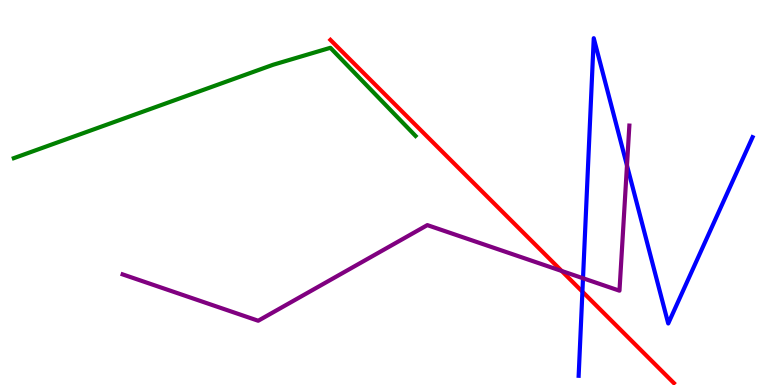[{'lines': ['blue', 'red'], 'intersections': [{'x': 7.51, 'y': 2.42}]}, {'lines': ['green', 'red'], 'intersections': []}, {'lines': ['purple', 'red'], 'intersections': [{'x': 7.25, 'y': 2.96}]}, {'lines': ['blue', 'green'], 'intersections': []}, {'lines': ['blue', 'purple'], 'intersections': [{'x': 7.52, 'y': 2.77}, {'x': 8.09, 'y': 5.7}]}, {'lines': ['green', 'purple'], 'intersections': []}]